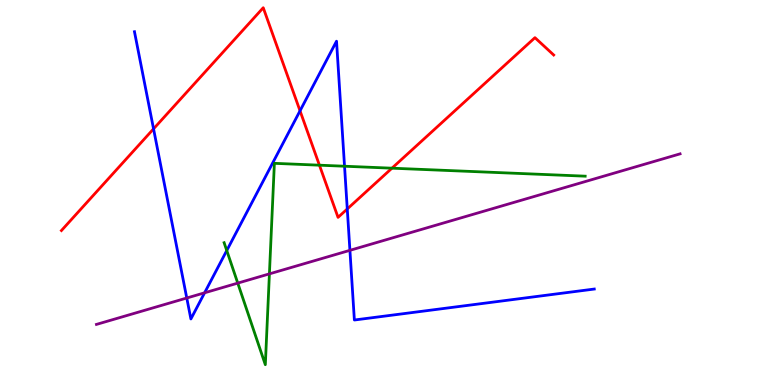[{'lines': ['blue', 'red'], 'intersections': [{'x': 1.98, 'y': 6.65}, {'x': 3.87, 'y': 7.12}, {'x': 4.48, 'y': 4.57}]}, {'lines': ['green', 'red'], 'intersections': [{'x': 4.12, 'y': 5.71}, {'x': 5.06, 'y': 5.63}]}, {'lines': ['purple', 'red'], 'intersections': []}, {'lines': ['blue', 'green'], 'intersections': [{'x': 2.93, 'y': 3.49}, {'x': 4.45, 'y': 5.68}]}, {'lines': ['blue', 'purple'], 'intersections': [{'x': 2.41, 'y': 2.26}, {'x': 2.64, 'y': 2.39}, {'x': 4.52, 'y': 3.5}]}, {'lines': ['green', 'purple'], 'intersections': [{'x': 3.07, 'y': 2.65}, {'x': 3.48, 'y': 2.89}]}]